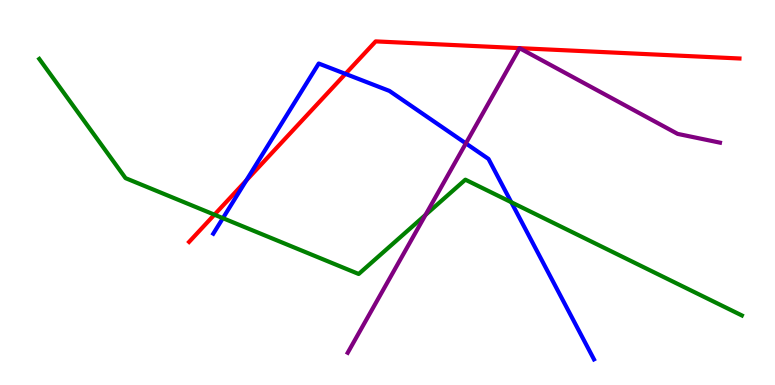[{'lines': ['blue', 'red'], 'intersections': [{'x': 3.18, 'y': 5.31}, {'x': 4.46, 'y': 8.08}]}, {'lines': ['green', 'red'], 'intersections': [{'x': 2.77, 'y': 4.42}]}, {'lines': ['purple', 'red'], 'intersections': []}, {'lines': ['blue', 'green'], 'intersections': [{'x': 2.88, 'y': 4.33}, {'x': 6.6, 'y': 4.75}]}, {'lines': ['blue', 'purple'], 'intersections': [{'x': 6.01, 'y': 6.28}]}, {'lines': ['green', 'purple'], 'intersections': [{'x': 5.49, 'y': 4.42}]}]